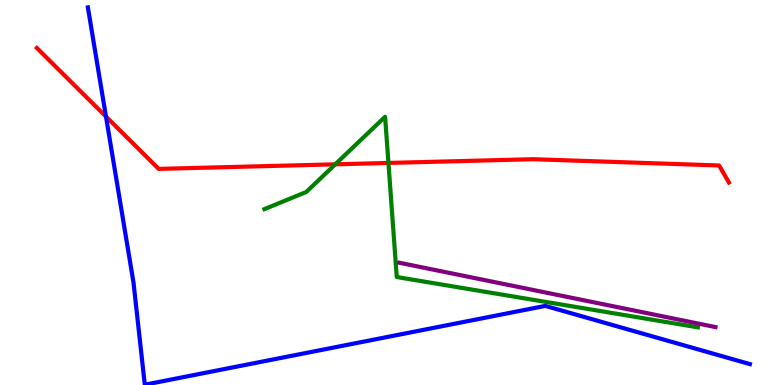[{'lines': ['blue', 'red'], 'intersections': [{'x': 1.37, 'y': 6.97}]}, {'lines': ['green', 'red'], 'intersections': [{'x': 4.33, 'y': 5.73}, {'x': 5.01, 'y': 5.77}]}, {'lines': ['purple', 'red'], 'intersections': []}, {'lines': ['blue', 'green'], 'intersections': []}, {'lines': ['blue', 'purple'], 'intersections': []}, {'lines': ['green', 'purple'], 'intersections': []}]